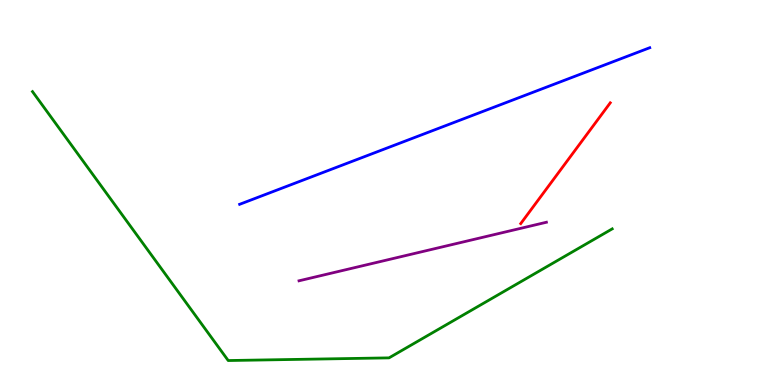[{'lines': ['blue', 'red'], 'intersections': []}, {'lines': ['green', 'red'], 'intersections': []}, {'lines': ['purple', 'red'], 'intersections': []}, {'lines': ['blue', 'green'], 'intersections': []}, {'lines': ['blue', 'purple'], 'intersections': []}, {'lines': ['green', 'purple'], 'intersections': []}]